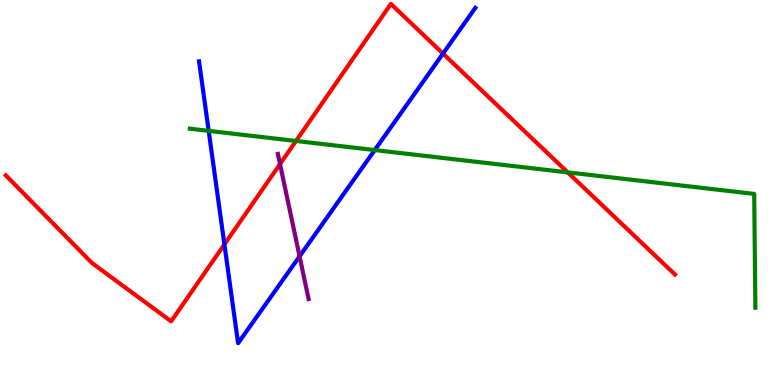[{'lines': ['blue', 'red'], 'intersections': [{'x': 2.9, 'y': 3.65}, {'x': 5.72, 'y': 8.61}]}, {'lines': ['green', 'red'], 'intersections': [{'x': 3.82, 'y': 6.34}, {'x': 7.33, 'y': 5.52}]}, {'lines': ['purple', 'red'], 'intersections': [{'x': 3.61, 'y': 5.74}]}, {'lines': ['blue', 'green'], 'intersections': [{'x': 2.69, 'y': 6.6}, {'x': 4.84, 'y': 6.1}]}, {'lines': ['blue', 'purple'], 'intersections': [{'x': 3.87, 'y': 3.34}]}, {'lines': ['green', 'purple'], 'intersections': []}]